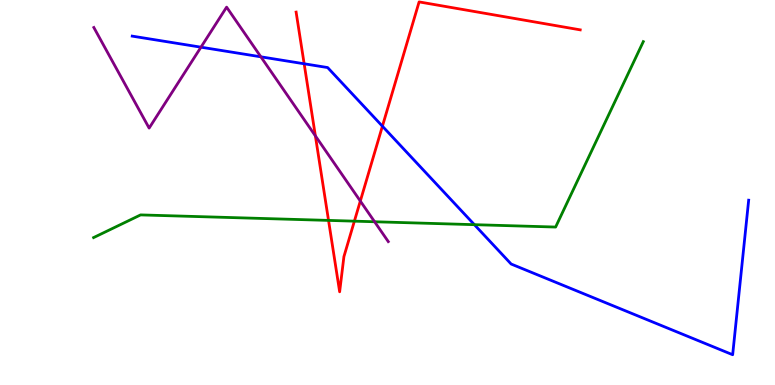[{'lines': ['blue', 'red'], 'intersections': [{'x': 3.92, 'y': 8.34}, {'x': 4.93, 'y': 6.72}]}, {'lines': ['green', 'red'], 'intersections': [{'x': 4.24, 'y': 4.28}, {'x': 4.57, 'y': 4.26}]}, {'lines': ['purple', 'red'], 'intersections': [{'x': 4.07, 'y': 6.47}, {'x': 4.65, 'y': 4.78}]}, {'lines': ['blue', 'green'], 'intersections': [{'x': 6.12, 'y': 4.16}]}, {'lines': ['blue', 'purple'], 'intersections': [{'x': 2.59, 'y': 8.77}, {'x': 3.37, 'y': 8.52}]}, {'lines': ['green', 'purple'], 'intersections': [{'x': 4.83, 'y': 4.24}]}]